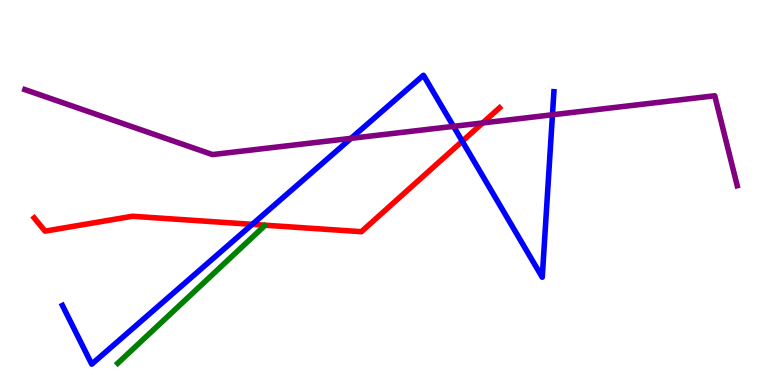[{'lines': ['blue', 'red'], 'intersections': [{'x': 3.26, 'y': 4.17}, {'x': 5.96, 'y': 6.33}]}, {'lines': ['green', 'red'], 'intersections': []}, {'lines': ['purple', 'red'], 'intersections': [{'x': 6.23, 'y': 6.81}]}, {'lines': ['blue', 'green'], 'intersections': []}, {'lines': ['blue', 'purple'], 'intersections': [{'x': 4.53, 'y': 6.41}, {'x': 5.85, 'y': 6.72}, {'x': 7.13, 'y': 7.02}]}, {'lines': ['green', 'purple'], 'intersections': []}]